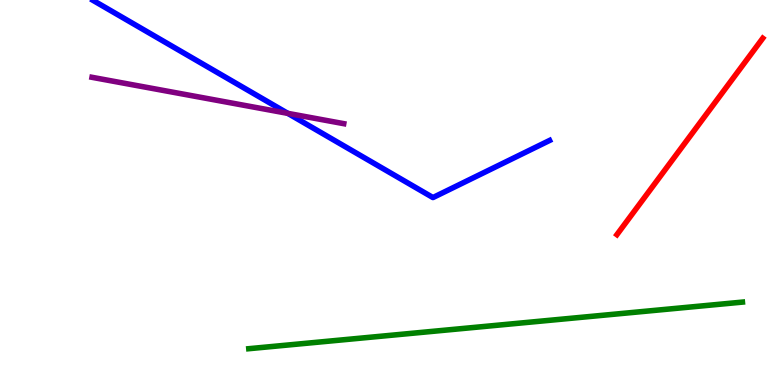[{'lines': ['blue', 'red'], 'intersections': []}, {'lines': ['green', 'red'], 'intersections': []}, {'lines': ['purple', 'red'], 'intersections': []}, {'lines': ['blue', 'green'], 'intersections': []}, {'lines': ['blue', 'purple'], 'intersections': [{'x': 3.71, 'y': 7.06}]}, {'lines': ['green', 'purple'], 'intersections': []}]